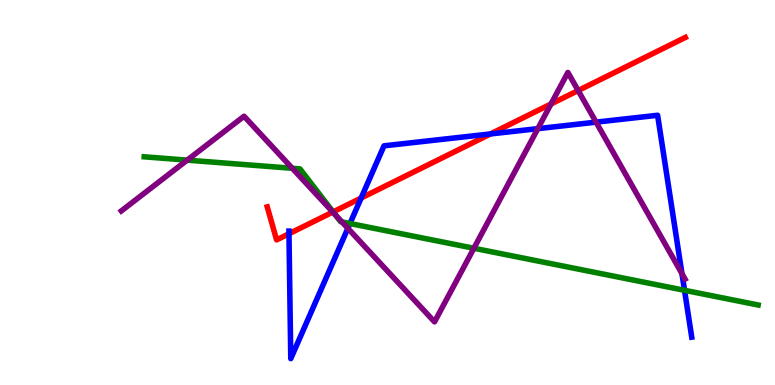[{'lines': ['blue', 'red'], 'intersections': [{'x': 3.73, 'y': 3.93}, {'x': 4.66, 'y': 4.86}, {'x': 6.33, 'y': 6.52}]}, {'lines': ['green', 'red'], 'intersections': [{'x': 4.3, 'y': 4.5}]}, {'lines': ['purple', 'red'], 'intersections': [{'x': 4.29, 'y': 4.49}, {'x': 7.11, 'y': 7.3}, {'x': 7.46, 'y': 7.65}]}, {'lines': ['blue', 'green'], 'intersections': [{'x': 4.52, 'y': 4.19}, {'x': 8.83, 'y': 2.46}]}, {'lines': ['blue', 'purple'], 'intersections': [{'x': 4.49, 'y': 4.07}, {'x': 6.94, 'y': 6.66}, {'x': 7.69, 'y': 6.83}, {'x': 8.8, 'y': 2.89}]}, {'lines': ['green', 'purple'], 'intersections': [{'x': 2.42, 'y': 5.84}, {'x': 3.77, 'y': 5.63}, {'x': 4.32, 'y': 4.43}, {'x': 4.41, 'y': 4.24}, {'x': 6.11, 'y': 3.55}]}]